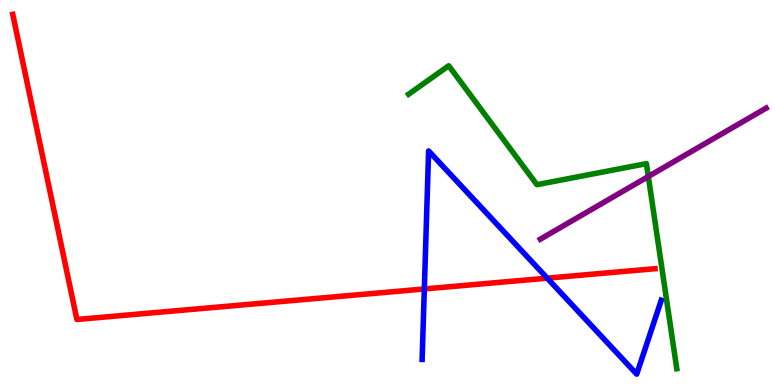[{'lines': ['blue', 'red'], 'intersections': [{'x': 5.48, 'y': 2.49}, {'x': 7.06, 'y': 2.78}]}, {'lines': ['green', 'red'], 'intersections': []}, {'lines': ['purple', 'red'], 'intersections': []}, {'lines': ['blue', 'green'], 'intersections': []}, {'lines': ['blue', 'purple'], 'intersections': []}, {'lines': ['green', 'purple'], 'intersections': [{'x': 8.37, 'y': 5.42}]}]